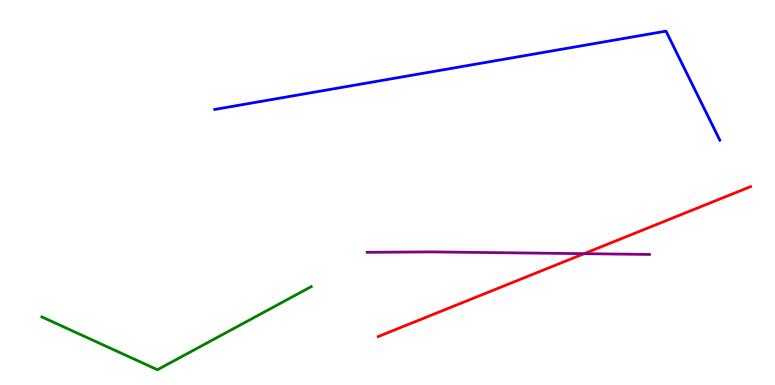[{'lines': ['blue', 'red'], 'intersections': []}, {'lines': ['green', 'red'], 'intersections': []}, {'lines': ['purple', 'red'], 'intersections': [{'x': 7.54, 'y': 3.41}]}, {'lines': ['blue', 'green'], 'intersections': []}, {'lines': ['blue', 'purple'], 'intersections': []}, {'lines': ['green', 'purple'], 'intersections': []}]